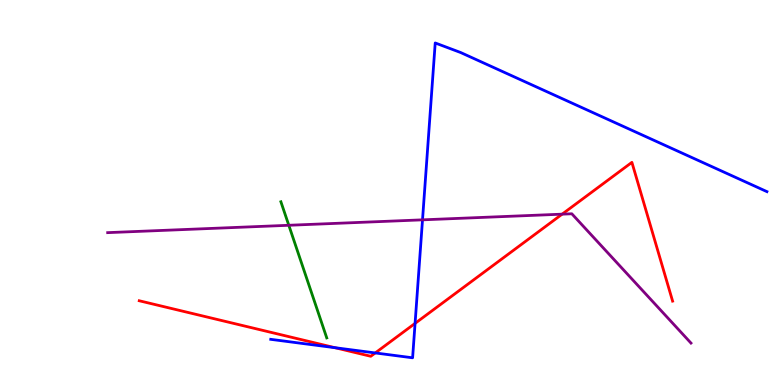[{'lines': ['blue', 'red'], 'intersections': [{'x': 4.32, 'y': 0.969}, {'x': 4.84, 'y': 0.833}, {'x': 5.36, 'y': 1.6}]}, {'lines': ['green', 'red'], 'intersections': []}, {'lines': ['purple', 'red'], 'intersections': [{'x': 7.25, 'y': 4.44}]}, {'lines': ['blue', 'green'], 'intersections': []}, {'lines': ['blue', 'purple'], 'intersections': [{'x': 5.45, 'y': 4.29}]}, {'lines': ['green', 'purple'], 'intersections': [{'x': 3.73, 'y': 4.15}]}]